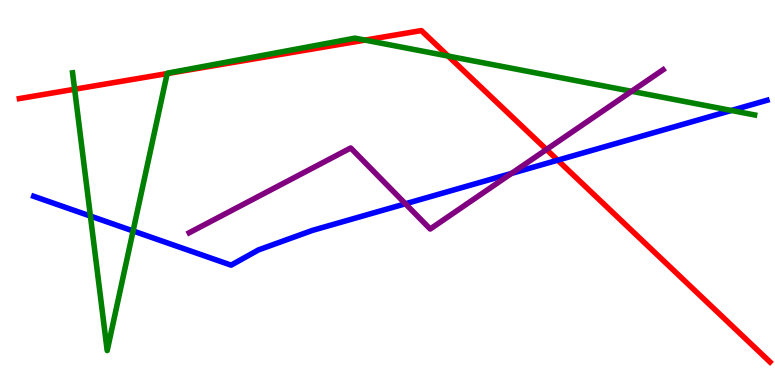[{'lines': ['blue', 'red'], 'intersections': [{'x': 7.2, 'y': 5.84}]}, {'lines': ['green', 'red'], 'intersections': [{'x': 0.963, 'y': 7.68}, {'x': 2.16, 'y': 8.09}, {'x': 4.71, 'y': 8.96}, {'x': 5.78, 'y': 8.54}]}, {'lines': ['purple', 'red'], 'intersections': [{'x': 7.05, 'y': 6.12}]}, {'lines': ['blue', 'green'], 'intersections': [{'x': 1.17, 'y': 4.39}, {'x': 1.72, 'y': 4.0}, {'x': 9.44, 'y': 7.13}]}, {'lines': ['blue', 'purple'], 'intersections': [{'x': 5.23, 'y': 4.71}, {'x': 6.6, 'y': 5.5}]}, {'lines': ['green', 'purple'], 'intersections': [{'x': 8.15, 'y': 7.63}]}]